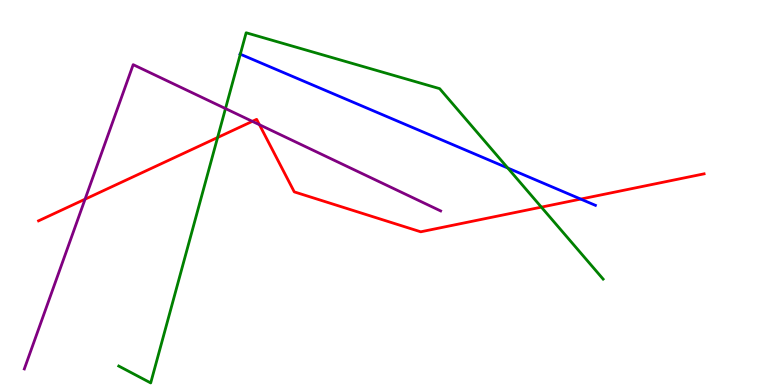[{'lines': ['blue', 'red'], 'intersections': [{'x': 7.49, 'y': 4.83}]}, {'lines': ['green', 'red'], 'intersections': [{'x': 2.81, 'y': 6.43}, {'x': 6.99, 'y': 4.62}]}, {'lines': ['purple', 'red'], 'intersections': [{'x': 1.1, 'y': 4.83}, {'x': 3.26, 'y': 6.85}, {'x': 3.35, 'y': 6.76}]}, {'lines': ['blue', 'green'], 'intersections': [{'x': 3.1, 'y': 8.59}, {'x': 6.55, 'y': 5.64}]}, {'lines': ['blue', 'purple'], 'intersections': []}, {'lines': ['green', 'purple'], 'intersections': [{'x': 2.91, 'y': 7.18}]}]